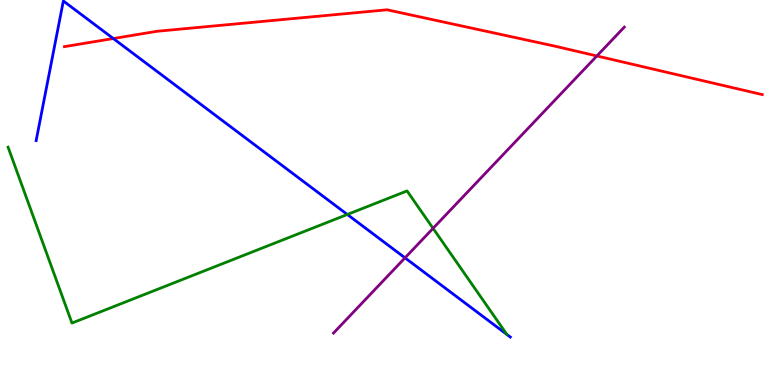[{'lines': ['blue', 'red'], 'intersections': [{'x': 1.46, 'y': 9.0}]}, {'lines': ['green', 'red'], 'intersections': []}, {'lines': ['purple', 'red'], 'intersections': [{'x': 7.7, 'y': 8.55}]}, {'lines': ['blue', 'green'], 'intersections': [{'x': 4.48, 'y': 4.43}, {'x': 6.54, 'y': 1.31}]}, {'lines': ['blue', 'purple'], 'intersections': [{'x': 5.23, 'y': 3.3}]}, {'lines': ['green', 'purple'], 'intersections': [{'x': 5.59, 'y': 4.07}]}]